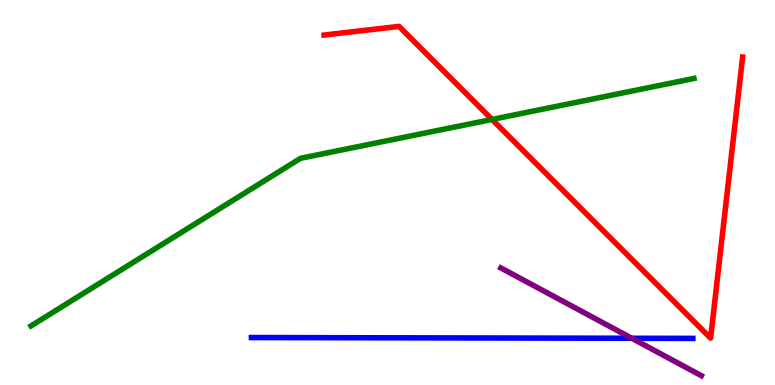[{'lines': ['blue', 'red'], 'intersections': []}, {'lines': ['green', 'red'], 'intersections': [{'x': 6.35, 'y': 6.9}]}, {'lines': ['purple', 'red'], 'intersections': []}, {'lines': ['blue', 'green'], 'intersections': []}, {'lines': ['blue', 'purple'], 'intersections': [{'x': 8.15, 'y': 1.21}]}, {'lines': ['green', 'purple'], 'intersections': []}]